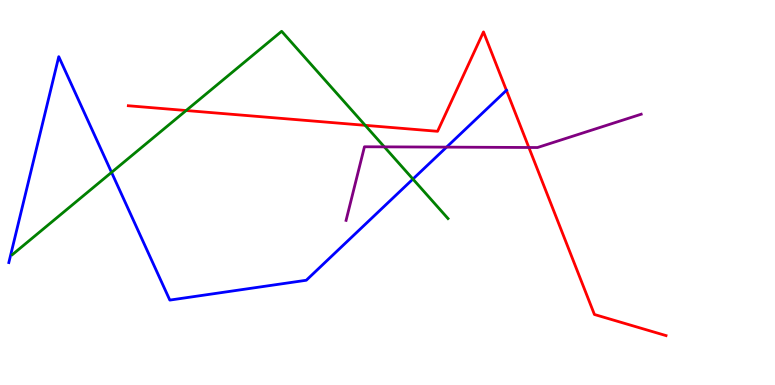[{'lines': ['blue', 'red'], 'intersections': [{'x': 6.53, 'y': 7.65}]}, {'lines': ['green', 'red'], 'intersections': [{'x': 2.4, 'y': 7.13}, {'x': 4.71, 'y': 6.74}]}, {'lines': ['purple', 'red'], 'intersections': [{'x': 6.82, 'y': 6.17}]}, {'lines': ['blue', 'green'], 'intersections': [{'x': 1.44, 'y': 5.52}, {'x': 5.33, 'y': 5.35}]}, {'lines': ['blue', 'purple'], 'intersections': [{'x': 5.76, 'y': 6.18}]}, {'lines': ['green', 'purple'], 'intersections': [{'x': 4.96, 'y': 6.19}]}]